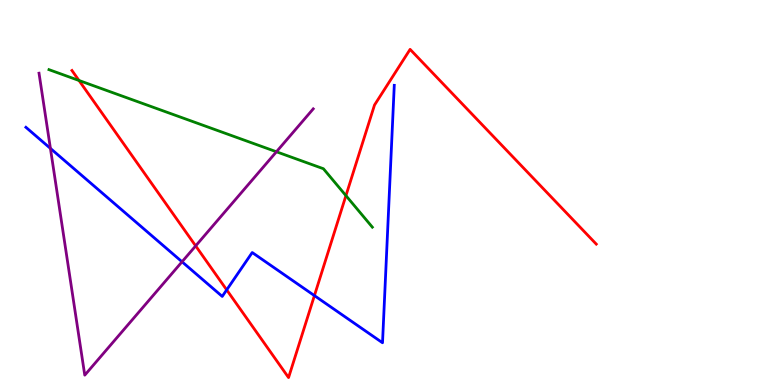[{'lines': ['blue', 'red'], 'intersections': [{'x': 2.93, 'y': 2.47}, {'x': 4.06, 'y': 2.32}]}, {'lines': ['green', 'red'], 'intersections': [{'x': 1.02, 'y': 7.91}, {'x': 4.46, 'y': 4.92}]}, {'lines': ['purple', 'red'], 'intersections': [{'x': 2.52, 'y': 3.61}]}, {'lines': ['blue', 'green'], 'intersections': []}, {'lines': ['blue', 'purple'], 'intersections': [{'x': 0.65, 'y': 6.15}, {'x': 2.35, 'y': 3.2}]}, {'lines': ['green', 'purple'], 'intersections': [{'x': 3.57, 'y': 6.06}]}]